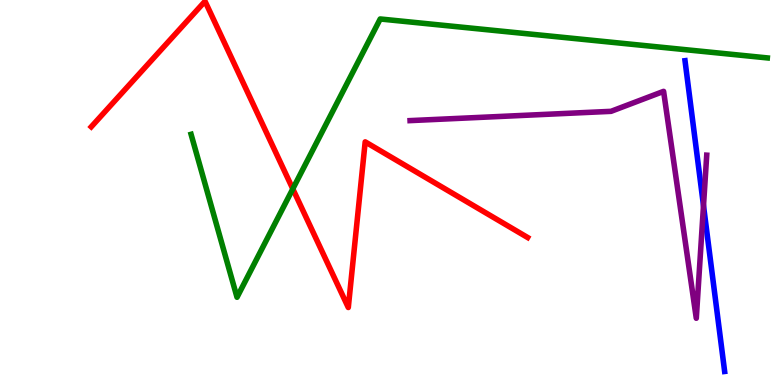[{'lines': ['blue', 'red'], 'intersections': []}, {'lines': ['green', 'red'], 'intersections': [{'x': 3.78, 'y': 5.09}]}, {'lines': ['purple', 'red'], 'intersections': []}, {'lines': ['blue', 'green'], 'intersections': []}, {'lines': ['blue', 'purple'], 'intersections': [{'x': 9.08, 'y': 4.66}]}, {'lines': ['green', 'purple'], 'intersections': []}]